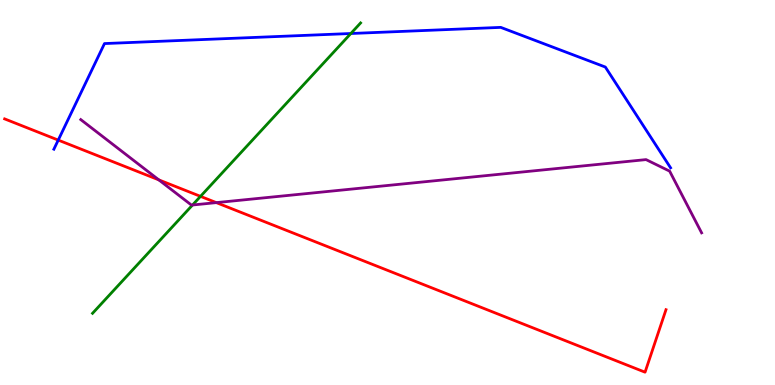[{'lines': ['blue', 'red'], 'intersections': [{'x': 0.752, 'y': 6.36}]}, {'lines': ['green', 'red'], 'intersections': [{'x': 2.59, 'y': 4.9}]}, {'lines': ['purple', 'red'], 'intersections': [{'x': 2.05, 'y': 5.33}, {'x': 2.79, 'y': 4.74}]}, {'lines': ['blue', 'green'], 'intersections': [{'x': 4.53, 'y': 9.13}]}, {'lines': ['blue', 'purple'], 'intersections': []}, {'lines': ['green', 'purple'], 'intersections': [{'x': 2.48, 'y': 4.68}]}]